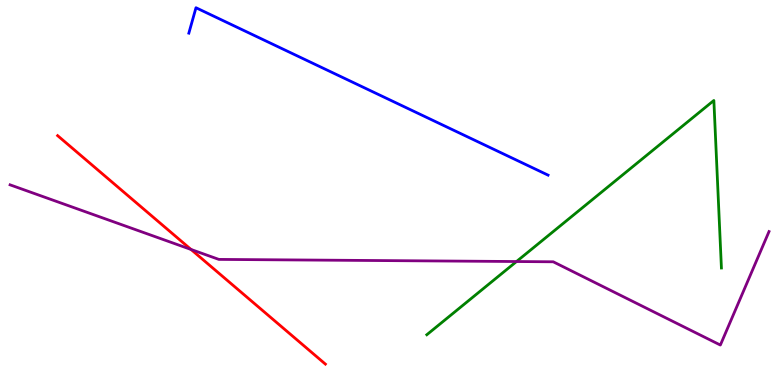[{'lines': ['blue', 'red'], 'intersections': []}, {'lines': ['green', 'red'], 'intersections': []}, {'lines': ['purple', 'red'], 'intersections': [{'x': 2.46, 'y': 3.52}]}, {'lines': ['blue', 'green'], 'intersections': []}, {'lines': ['blue', 'purple'], 'intersections': []}, {'lines': ['green', 'purple'], 'intersections': [{'x': 6.66, 'y': 3.21}]}]